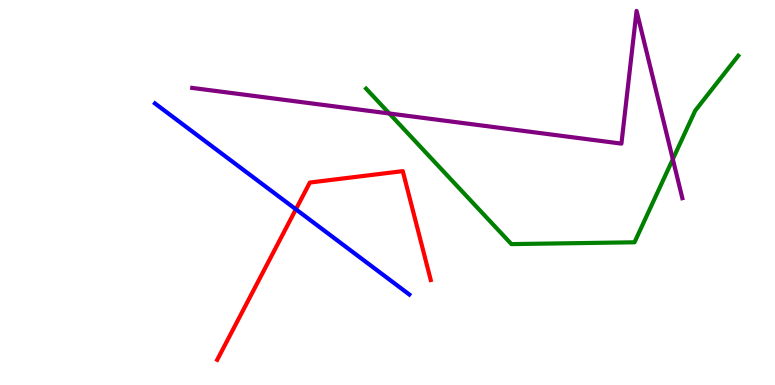[{'lines': ['blue', 'red'], 'intersections': [{'x': 3.82, 'y': 4.56}]}, {'lines': ['green', 'red'], 'intersections': []}, {'lines': ['purple', 'red'], 'intersections': []}, {'lines': ['blue', 'green'], 'intersections': []}, {'lines': ['blue', 'purple'], 'intersections': []}, {'lines': ['green', 'purple'], 'intersections': [{'x': 5.02, 'y': 7.05}, {'x': 8.68, 'y': 5.87}]}]